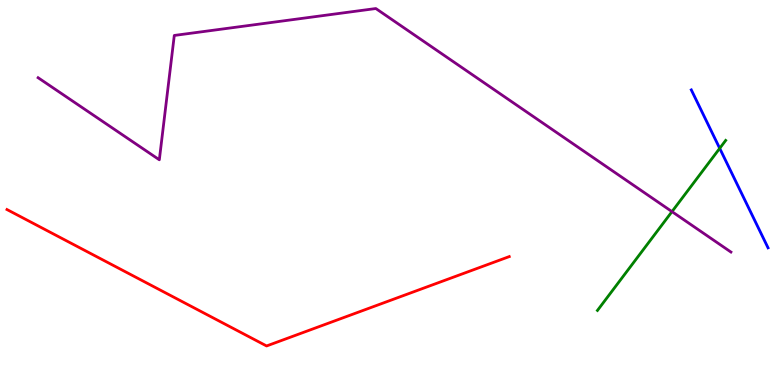[{'lines': ['blue', 'red'], 'intersections': []}, {'lines': ['green', 'red'], 'intersections': []}, {'lines': ['purple', 'red'], 'intersections': []}, {'lines': ['blue', 'green'], 'intersections': [{'x': 9.29, 'y': 6.15}]}, {'lines': ['blue', 'purple'], 'intersections': []}, {'lines': ['green', 'purple'], 'intersections': [{'x': 8.67, 'y': 4.5}]}]